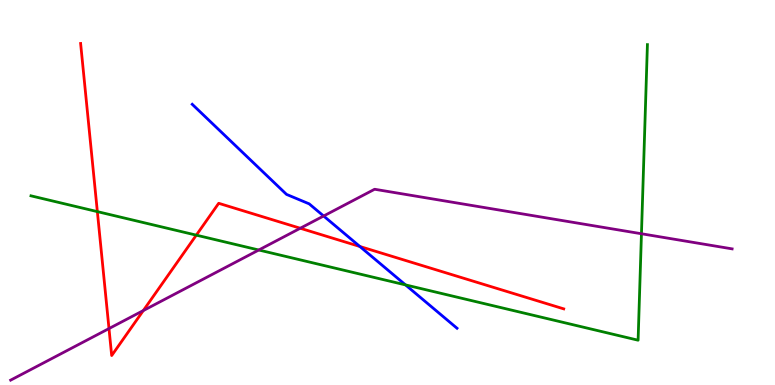[{'lines': ['blue', 'red'], 'intersections': [{'x': 4.64, 'y': 3.6}]}, {'lines': ['green', 'red'], 'intersections': [{'x': 1.26, 'y': 4.5}, {'x': 2.53, 'y': 3.89}]}, {'lines': ['purple', 'red'], 'intersections': [{'x': 1.41, 'y': 1.47}, {'x': 1.85, 'y': 1.93}, {'x': 3.87, 'y': 4.07}]}, {'lines': ['blue', 'green'], 'intersections': [{'x': 5.23, 'y': 2.6}]}, {'lines': ['blue', 'purple'], 'intersections': [{'x': 4.18, 'y': 4.39}]}, {'lines': ['green', 'purple'], 'intersections': [{'x': 3.34, 'y': 3.51}, {'x': 8.28, 'y': 3.93}]}]